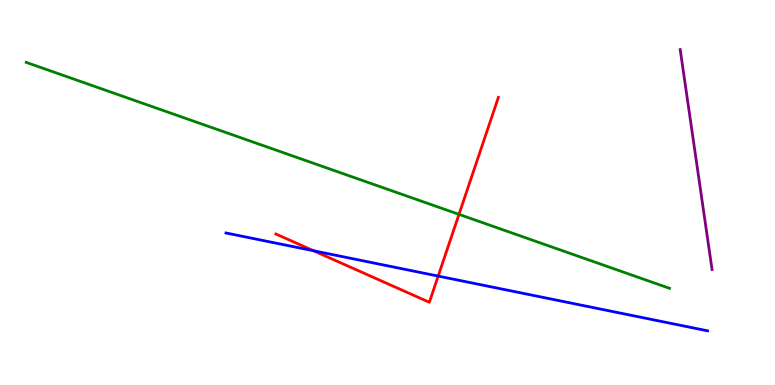[{'lines': ['blue', 'red'], 'intersections': [{'x': 4.05, 'y': 3.49}, {'x': 5.65, 'y': 2.83}]}, {'lines': ['green', 'red'], 'intersections': [{'x': 5.92, 'y': 4.43}]}, {'lines': ['purple', 'red'], 'intersections': []}, {'lines': ['blue', 'green'], 'intersections': []}, {'lines': ['blue', 'purple'], 'intersections': []}, {'lines': ['green', 'purple'], 'intersections': []}]